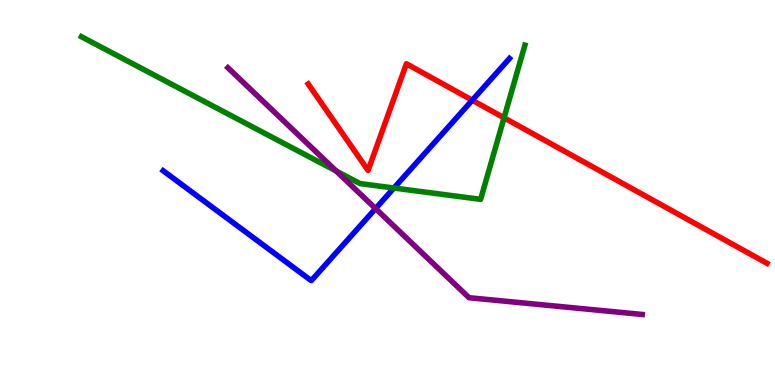[{'lines': ['blue', 'red'], 'intersections': [{'x': 6.09, 'y': 7.4}]}, {'lines': ['green', 'red'], 'intersections': [{'x': 6.5, 'y': 6.94}]}, {'lines': ['purple', 'red'], 'intersections': []}, {'lines': ['blue', 'green'], 'intersections': [{'x': 5.08, 'y': 5.12}]}, {'lines': ['blue', 'purple'], 'intersections': [{'x': 4.85, 'y': 4.58}]}, {'lines': ['green', 'purple'], 'intersections': [{'x': 4.34, 'y': 5.56}]}]